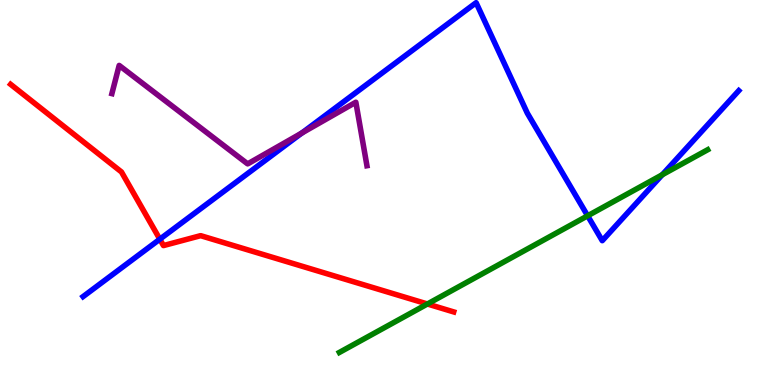[{'lines': ['blue', 'red'], 'intersections': [{'x': 2.06, 'y': 3.79}]}, {'lines': ['green', 'red'], 'intersections': [{'x': 5.51, 'y': 2.1}]}, {'lines': ['purple', 'red'], 'intersections': []}, {'lines': ['blue', 'green'], 'intersections': [{'x': 7.58, 'y': 4.39}, {'x': 8.55, 'y': 5.46}]}, {'lines': ['blue', 'purple'], 'intersections': [{'x': 3.89, 'y': 6.55}]}, {'lines': ['green', 'purple'], 'intersections': []}]